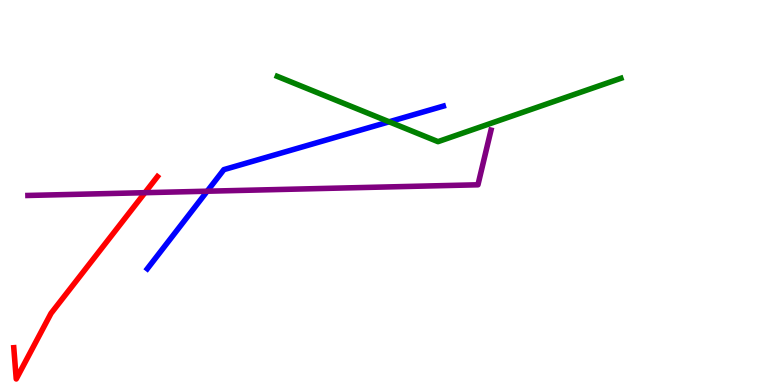[{'lines': ['blue', 'red'], 'intersections': []}, {'lines': ['green', 'red'], 'intersections': []}, {'lines': ['purple', 'red'], 'intersections': [{'x': 1.87, 'y': 5.0}]}, {'lines': ['blue', 'green'], 'intersections': [{'x': 5.02, 'y': 6.84}]}, {'lines': ['blue', 'purple'], 'intersections': [{'x': 2.67, 'y': 5.03}]}, {'lines': ['green', 'purple'], 'intersections': []}]